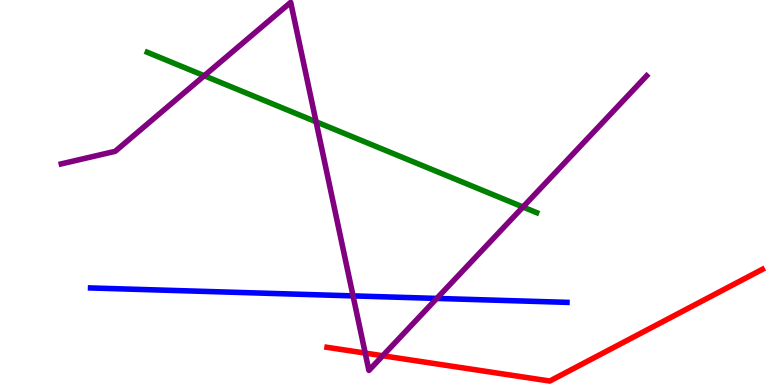[{'lines': ['blue', 'red'], 'intersections': []}, {'lines': ['green', 'red'], 'intersections': []}, {'lines': ['purple', 'red'], 'intersections': [{'x': 4.71, 'y': 0.829}, {'x': 4.94, 'y': 0.76}]}, {'lines': ['blue', 'green'], 'intersections': []}, {'lines': ['blue', 'purple'], 'intersections': [{'x': 4.56, 'y': 2.31}, {'x': 5.64, 'y': 2.25}]}, {'lines': ['green', 'purple'], 'intersections': [{'x': 2.64, 'y': 8.03}, {'x': 4.08, 'y': 6.84}, {'x': 6.75, 'y': 4.62}]}]